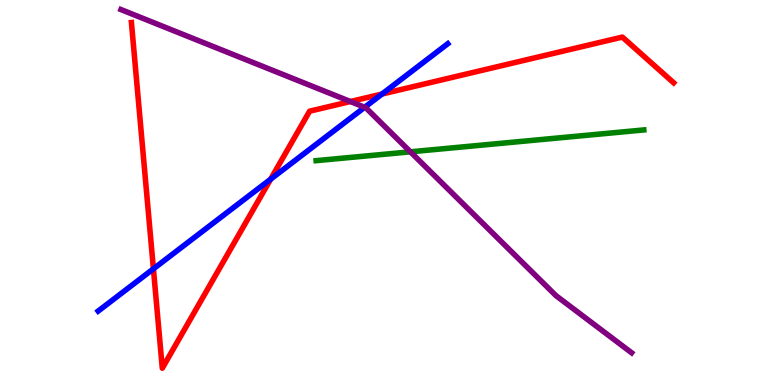[{'lines': ['blue', 'red'], 'intersections': [{'x': 1.98, 'y': 3.02}, {'x': 3.49, 'y': 5.35}, {'x': 4.93, 'y': 7.56}]}, {'lines': ['green', 'red'], 'intersections': []}, {'lines': ['purple', 'red'], 'intersections': [{'x': 4.52, 'y': 7.36}]}, {'lines': ['blue', 'green'], 'intersections': []}, {'lines': ['blue', 'purple'], 'intersections': [{'x': 4.71, 'y': 7.21}]}, {'lines': ['green', 'purple'], 'intersections': [{'x': 5.3, 'y': 6.06}]}]